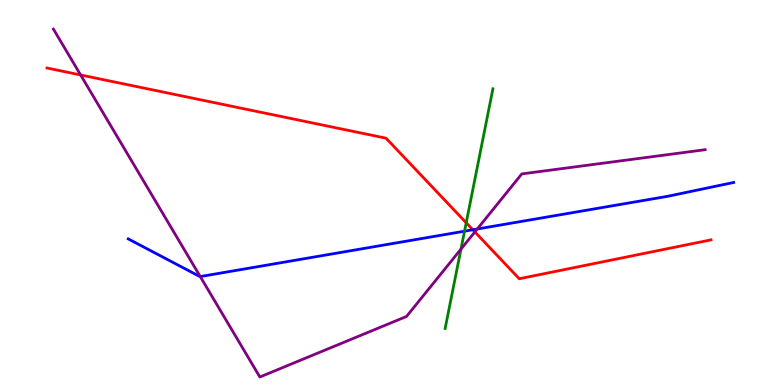[{'lines': ['blue', 'red'], 'intersections': [{'x': 6.1, 'y': 4.03}]}, {'lines': ['green', 'red'], 'intersections': [{'x': 6.02, 'y': 4.21}]}, {'lines': ['purple', 'red'], 'intersections': [{'x': 1.04, 'y': 8.05}, {'x': 6.13, 'y': 3.98}]}, {'lines': ['blue', 'green'], 'intersections': [{'x': 5.99, 'y': 4.0}]}, {'lines': ['blue', 'purple'], 'intersections': [{'x': 2.58, 'y': 2.82}, {'x': 6.16, 'y': 4.05}]}, {'lines': ['green', 'purple'], 'intersections': [{'x': 5.95, 'y': 3.53}]}]